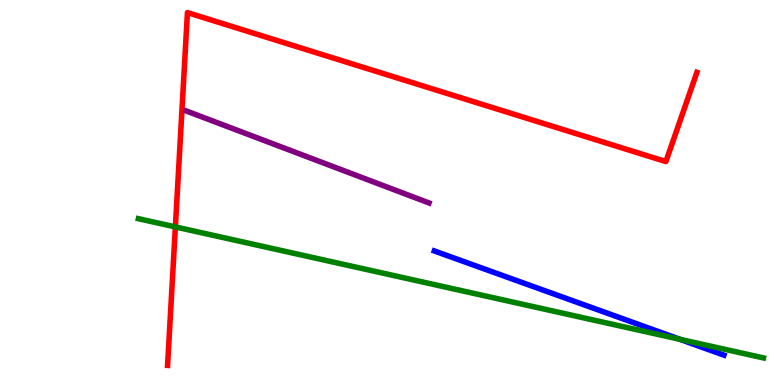[{'lines': ['blue', 'red'], 'intersections': []}, {'lines': ['green', 'red'], 'intersections': [{'x': 2.26, 'y': 4.11}]}, {'lines': ['purple', 'red'], 'intersections': []}, {'lines': ['blue', 'green'], 'intersections': [{'x': 8.77, 'y': 1.19}]}, {'lines': ['blue', 'purple'], 'intersections': []}, {'lines': ['green', 'purple'], 'intersections': []}]